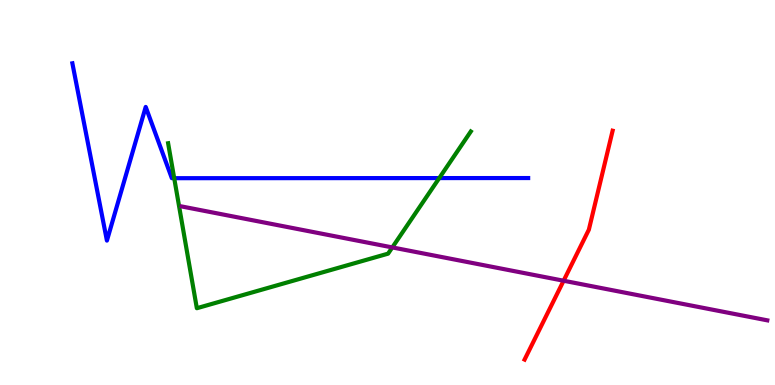[{'lines': ['blue', 'red'], 'intersections': []}, {'lines': ['green', 'red'], 'intersections': []}, {'lines': ['purple', 'red'], 'intersections': [{'x': 7.27, 'y': 2.71}]}, {'lines': ['blue', 'green'], 'intersections': [{'x': 2.25, 'y': 5.37}, {'x': 5.67, 'y': 5.37}]}, {'lines': ['blue', 'purple'], 'intersections': []}, {'lines': ['green', 'purple'], 'intersections': [{'x': 5.06, 'y': 3.57}]}]